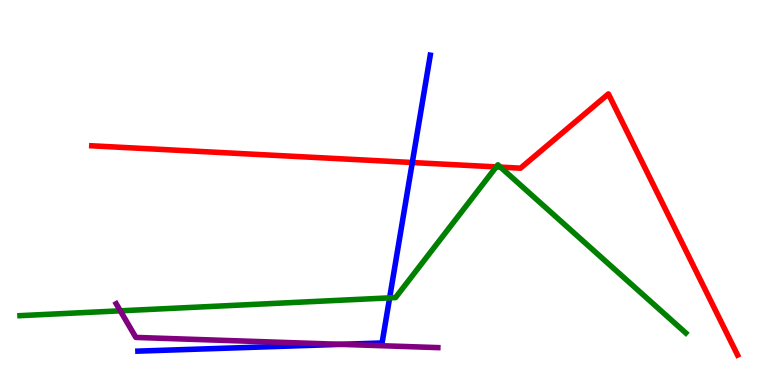[{'lines': ['blue', 'red'], 'intersections': [{'x': 5.32, 'y': 5.78}]}, {'lines': ['green', 'red'], 'intersections': [{'x': 6.4, 'y': 5.66}, {'x': 6.46, 'y': 5.66}]}, {'lines': ['purple', 'red'], 'intersections': []}, {'lines': ['blue', 'green'], 'intersections': [{'x': 5.03, 'y': 2.26}]}, {'lines': ['blue', 'purple'], 'intersections': [{'x': 4.4, 'y': 1.06}]}, {'lines': ['green', 'purple'], 'intersections': [{'x': 1.55, 'y': 1.93}]}]